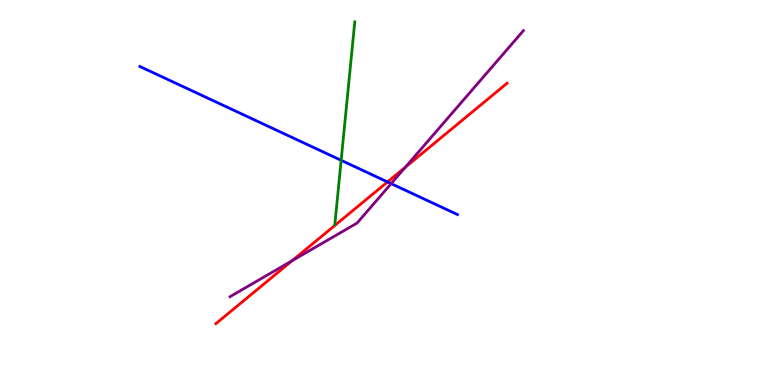[{'lines': ['blue', 'red'], 'intersections': [{'x': 5.0, 'y': 5.27}]}, {'lines': ['green', 'red'], 'intersections': []}, {'lines': ['purple', 'red'], 'intersections': [{'x': 3.77, 'y': 3.23}, {'x': 5.23, 'y': 5.66}]}, {'lines': ['blue', 'green'], 'intersections': [{'x': 4.4, 'y': 5.84}]}, {'lines': ['blue', 'purple'], 'intersections': [{'x': 5.05, 'y': 5.23}]}, {'lines': ['green', 'purple'], 'intersections': []}]